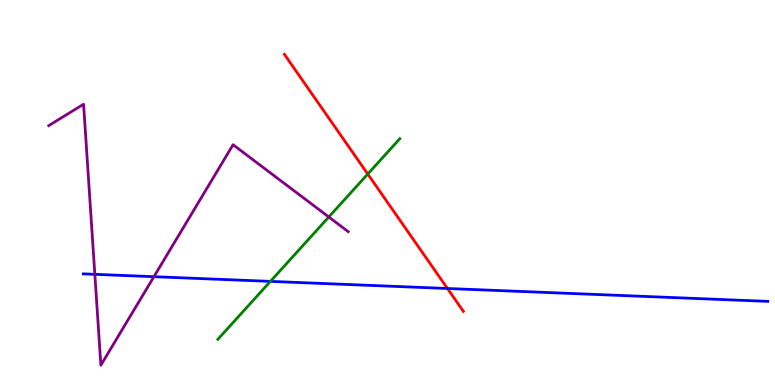[{'lines': ['blue', 'red'], 'intersections': [{'x': 5.77, 'y': 2.51}]}, {'lines': ['green', 'red'], 'intersections': [{'x': 4.75, 'y': 5.48}]}, {'lines': ['purple', 'red'], 'intersections': []}, {'lines': ['blue', 'green'], 'intersections': [{'x': 3.49, 'y': 2.69}]}, {'lines': ['blue', 'purple'], 'intersections': [{'x': 1.22, 'y': 2.87}, {'x': 1.99, 'y': 2.81}]}, {'lines': ['green', 'purple'], 'intersections': [{'x': 4.24, 'y': 4.36}]}]